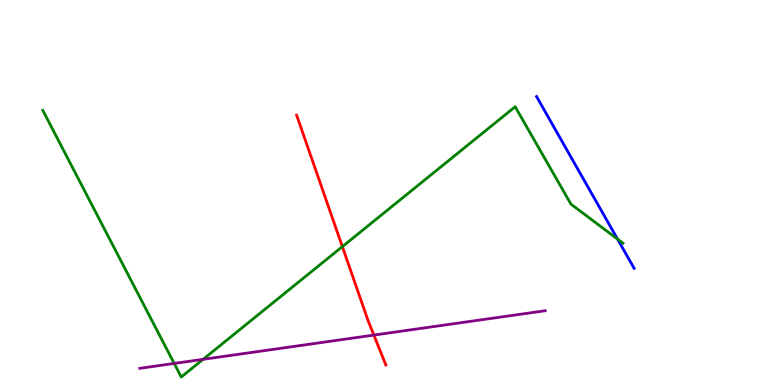[{'lines': ['blue', 'red'], 'intersections': []}, {'lines': ['green', 'red'], 'intersections': [{'x': 4.42, 'y': 3.59}]}, {'lines': ['purple', 'red'], 'intersections': [{'x': 4.82, 'y': 1.3}]}, {'lines': ['blue', 'green'], 'intersections': [{'x': 7.97, 'y': 3.79}]}, {'lines': ['blue', 'purple'], 'intersections': []}, {'lines': ['green', 'purple'], 'intersections': [{'x': 2.25, 'y': 0.56}, {'x': 2.62, 'y': 0.667}]}]